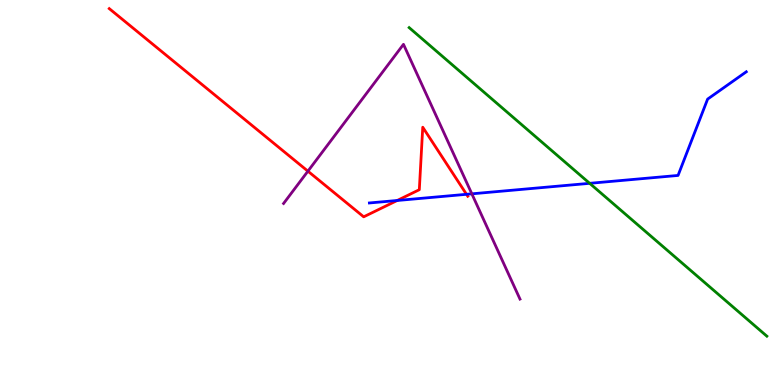[{'lines': ['blue', 'red'], 'intersections': [{'x': 5.13, 'y': 4.79}, {'x': 6.02, 'y': 4.95}]}, {'lines': ['green', 'red'], 'intersections': []}, {'lines': ['purple', 'red'], 'intersections': [{'x': 3.97, 'y': 5.55}]}, {'lines': ['blue', 'green'], 'intersections': [{'x': 7.61, 'y': 5.24}]}, {'lines': ['blue', 'purple'], 'intersections': [{'x': 6.09, 'y': 4.97}]}, {'lines': ['green', 'purple'], 'intersections': []}]